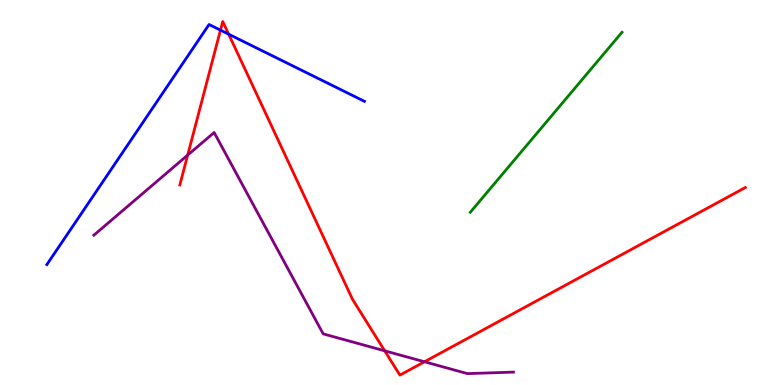[{'lines': ['blue', 'red'], 'intersections': [{'x': 2.84, 'y': 9.22}, {'x': 2.95, 'y': 9.11}]}, {'lines': ['green', 'red'], 'intersections': []}, {'lines': ['purple', 'red'], 'intersections': [{'x': 2.42, 'y': 5.97}, {'x': 4.96, 'y': 0.888}, {'x': 5.48, 'y': 0.603}]}, {'lines': ['blue', 'green'], 'intersections': []}, {'lines': ['blue', 'purple'], 'intersections': []}, {'lines': ['green', 'purple'], 'intersections': []}]